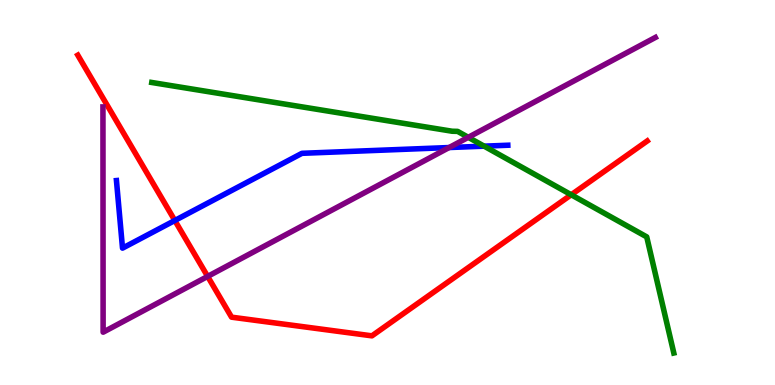[{'lines': ['blue', 'red'], 'intersections': [{'x': 2.26, 'y': 4.27}]}, {'lines': ['green', 'red'], 'intersections': [{'x': 7.37, 'y': 4.94}]}, {'lines': ['purple', 'red'], 'intersections': [{'x': 2.68, 'y': 2.82}]}, {'lines': ['blue', 'green'], 'intersections': [{'x': 6.25, 'y': 6.2}]}, {'lines': ['blue', 'purple'], 'intersections': [{'x': 5.8, 'y': 6.17}]}, {'lines': ['green', 'purple'], 'intersections': [{'x': 6.04, 'y': 6.43}]}]